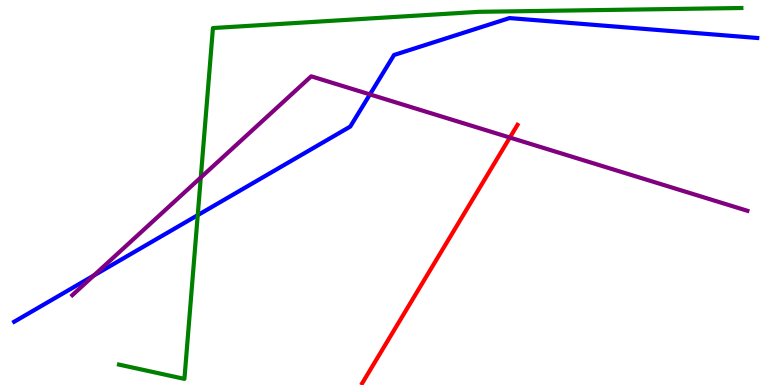[{'lines': ['blue', 'red'], 'intersections': []}, {'lines': ['green', 'red'], 'intersections': []}, {'lines': ['purple', 'red'], 'intersections': [{'x': 6.58, 'y': 6.43}]}, {'lines': ['blue', 'green'], 'intersections': [{'x': 2.55, 'y': 4.41}]}, {'lines': ['blue', 'purple'], 'intersections': [{'x': 1.21, 'y': 2.84}, {'x': 4.77, 'y': 7.55}]}, {'lines': ['green', 'purple'], 'intersections': [{'x': 2.59, 'y': 5.39}]}]